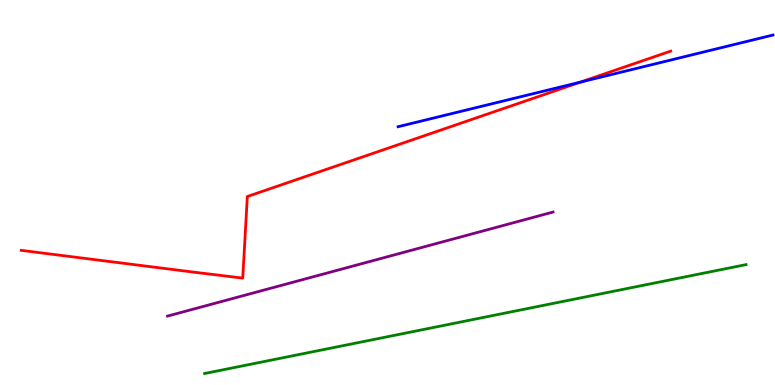[{'lines': ['blue', 'red'], 'intersections': [{'x': 7.49, 'y': 7.87}]}, {'lines': ['green', 'red'], 'intersections': []}, {'lines': ['purple', 'red'], 'intersections': []}, {'lines': ['blue', 'green'], 'intersections': []}, {'lines': ['blue', 'purple'], 'intersections': []}, {'lines': ['green', 'purple'], 'intersections': []}]